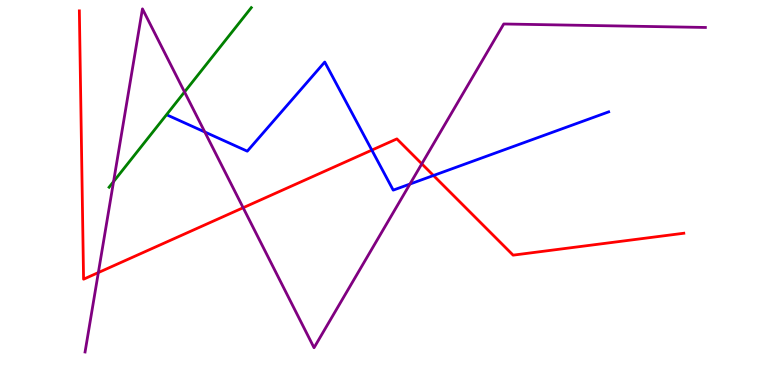[{'lines': ['blue', 'red'], 'intersections': [{'x': 4.8, 'y': 6.1}, {'x': 5.59, 'y': 5.44}]}, {'lines': ['green', 'red'], 'intersections': []}, {'lines': ['purple', 'red'], 'intersections': [{'x': 1.27, 'y': 2.92}, {'x': 3.14, 'y': 4.6}, {'x': 5.44, 'y': 5.74}]}, {'lines': ['blue', 'green'], 'intersections': []}, {'lines': ['blue', 'purple'], 'intersections': [{'x': 2.64, 'y': 6.57}, {'x': 5.29, 'y': 5.22}]}, {'lines': ['green', 'purple'], 'intersections': [{'x': 1.47, 'y': 5.28}, {'x': 2.38, 'y': 7.61}]}]